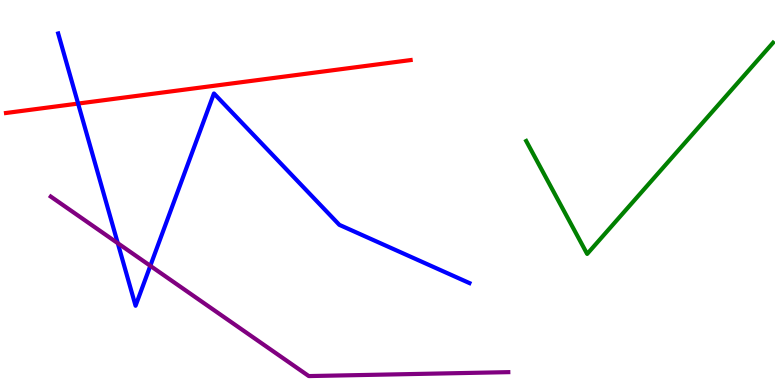[{'lines': ['blue', 'red'], 'intersections': [{'x': 1.01, 'y': 7.31}]}, {'lines': ['green', 'red'], 'intersections': []}, {'lines': ['purple', 'red'], 'intersections': []}, {'lines': ['blue', 'green'], 'intersections': []}, {'lines': ['blue', 'purple'], 'intersections': [{'x': 1.52, 'y': 3.68}, {'x': 1.94, 'y': 3.1}]}, {'lines': ['green', 'purple'], 'intersections': []}]